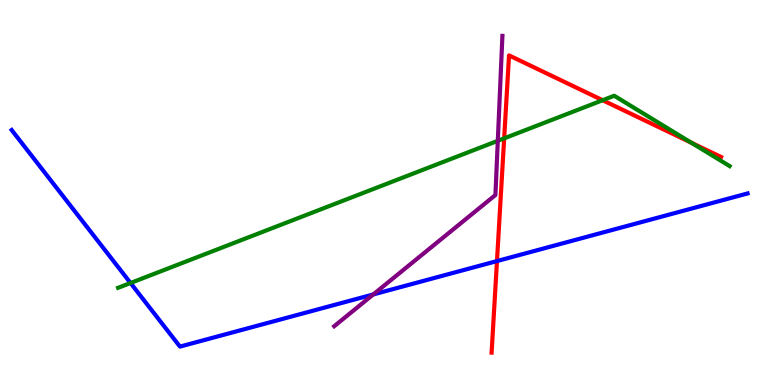[{'lines': ['blue', 'red'], 'intersections': [{'x': 6.41, 'y': 3.22}]}, {'lines': ['green', 'red'], 'intersections': [{'x': 6.51, 'y': 6.41}, {'x': 7.78, 'y': 7.4}, {'x': 8.92, 'y': 6.29}]}, {'lines': ['purple', 'red'], 'intersections': []}, {'lines': ['blue', 'green'], 'intersections': [{'x': 1.68, 'y': 2.65}]}, {'lines': ['blue', 'purple'], 'intersections': [{'x': 4.82, 'y': 2.35}]}, {'lines': ['green', 'purple'], 'intersections': [{'x': 6.42, 'y': 6.34}]}]